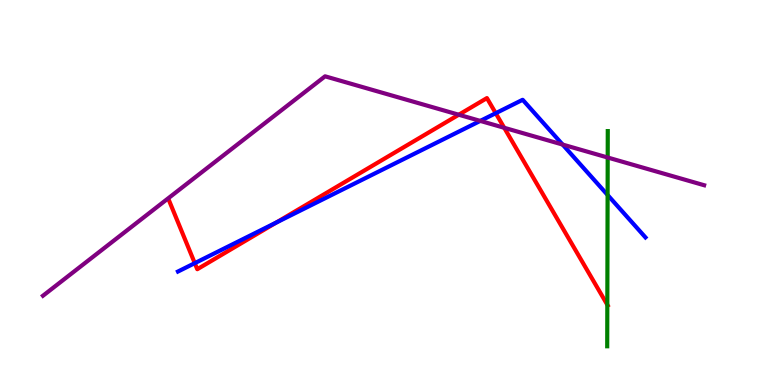[{'lines': ['blue', 'red'], 'intersections': [{'x': 2.51, 'y': 3.16}, {'x': 3.56, 'y': 4.22}, {'x': 6.4, 'y': 7.06}]}, {'lines': ['green', 'red'], 'intersections': [{'x': 7.84, 'y': 2.08}]}, {'lines': ['purple', 'red'], 'intersections': [{'x': 5.92, 'y': 7.02}, {'x': 6.51, 'y': 6.68}]}, {'lines': ['blue', 'green'], 'intersections': [{'x': 7.84, 'y': 4.94}]}, {'lines': ['blue', 'purple'], 'intersections': [{'x': 6.2, 'y': 6.86}, {'x': 7.26, 'y': 6.25}]}, {'lines': ['green', 'purple'], 'intersections': [{'x': 7.84, 'y': 5.91}]}]